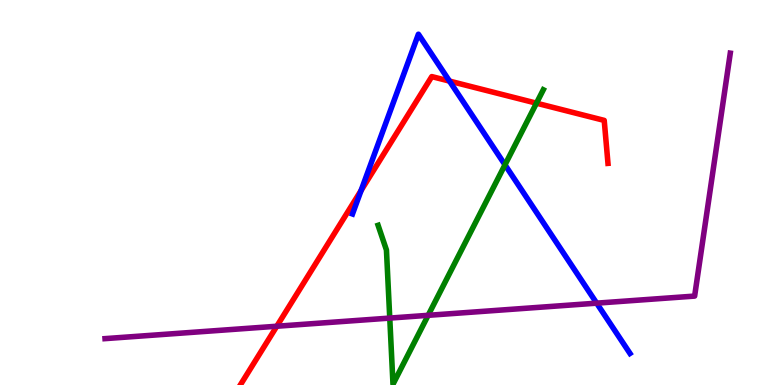[{'lines': ['blue', 'red'], 'intersections': [{'x': 4.66, 'y': 5.05}, {'x': 5.8, 'y': 7.89}]}, {'lines': ['green', 'red'], 'intersections': [{'x': 6.92, 'y': 7.32}]}, {'lines': ['purple', 'red'], 'intersections': [{'x': 3.57, 'y': 1.53}]}, {'lines': ['blue', 'green'], 'intersections': [{'x': 6.52, 'y': 5.72}]}, {'lines': ['blue', 'purple'], 'intersections': [{'x': 7.7, 'y': 2.13}]}, {'lines': ['green', 'purple'], 'intersections': [{'x': 5.03, 'y': 1.74}, {'x': 5.52, 'y': 1.81}]}]